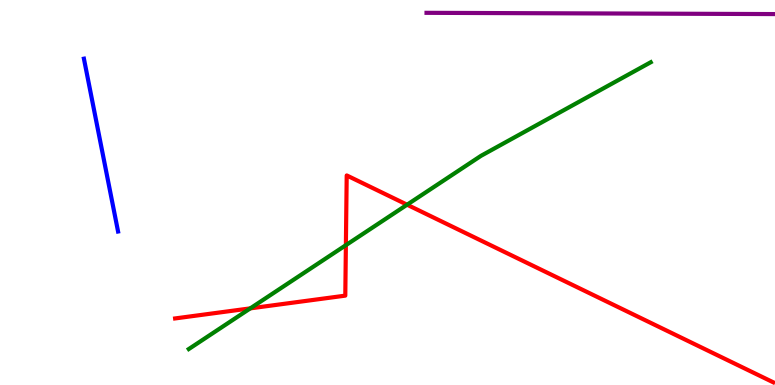[{'lines': ['blue', 'red'], 'intersections': []}, {'lines': ['green', 'red'], 'intersections': [{'x': 3.23, 'y': 1.99}, {'x': 4.46, 'y': 3.63}, {'x': 5.25, 'y': 4.68}]}, {'lines': ['purple', 'red'], 'intersections': []}, {'lines': ['blue', 'green'], 'intersections': []}, {'lines': ['blue', 'purple'], 'intersections': []}, {'lines': ['green', 'purple'], 'intersections': []}]